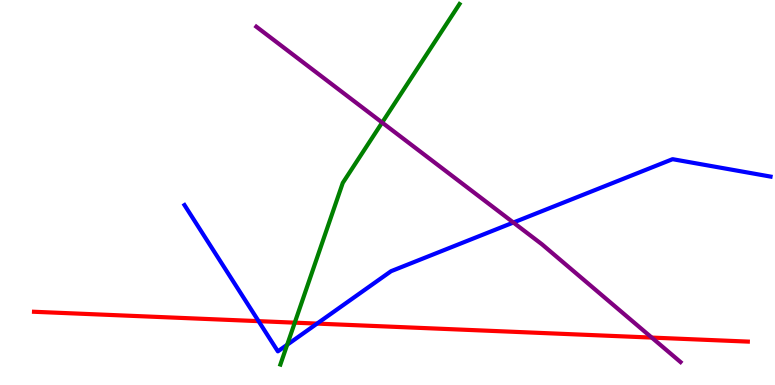[{'lines': ['blue', 'red'], 'intersections': [{'x': 3.34, 'y': 1.66}, {'x': 4.09, 'y': 1.59}]}, {'lines': ['green', 'red'], 'intersections': [{'x': 3.8, 'y': 1.62}]}, {'lines': ['purple', 'red'], 'intersections': [{'x': 8.41, 'y': 1.23}]}, {'lines': ['blue', 'green'], 'intersections': [{'x': 3.71, 'y': 1.05}]}, {'lines': ['blue', 'purple'], 'intersections': [{'x': 6.62, 'y': 4.22}]}, {'lines': ['green', 'purple'], 'intersections': [{'x': 4.93, 'y': 6.82}]}]